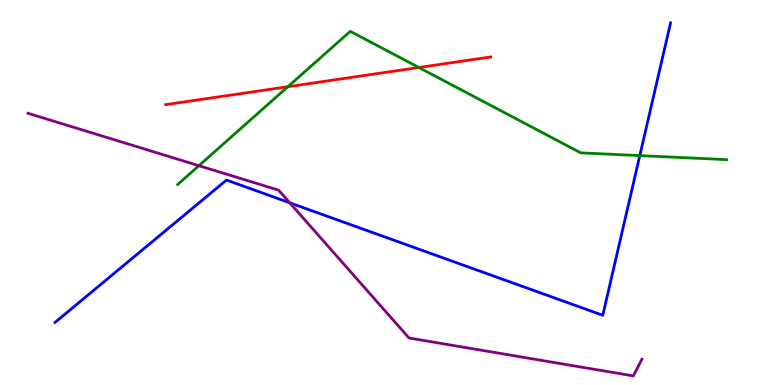[{'lines': ['blue', 'red'], 'intersections': []}, {'lines': ['green', 'red'], 'intersections': [{'x': 3.71, 'y': 7.75}, {'x': 5.4, 'y': 8.25}]}, {'lines': ['purple', 'red'], 'intersections': []}, {'lines': ['blue', 'green'], 'intersections': [{'x': 8.26, 'y': 5.96}]}, {'lines': ['blue', 'purple'], 'intersections': [{'x': 3.74, 'y': 4.73}]}, {'lines': ['green', 'purple'], 'intersections': [{'x': 2.57, 'y': 5.7}]}]